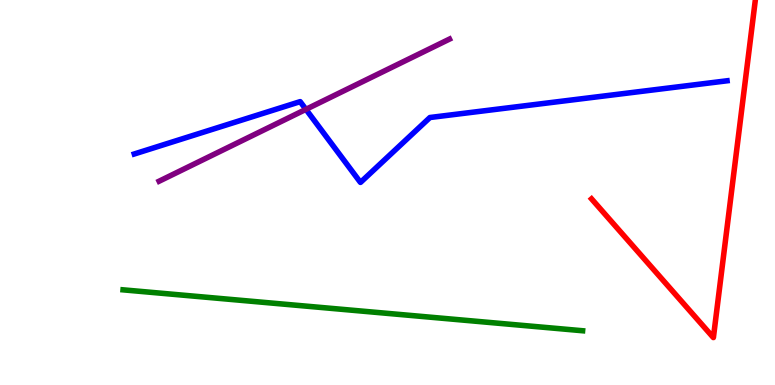[{'lines': ['blue', 'red'], 'intersections': []}, {'lines': ['green', 'red'], 'intersections': []}, {'lines': ['purple', 'red'], 'intersections': []}, {'lines': ['blue', 'green'], 'intersections': []}, {'lines': ['blue', 'purple'], 'intersections': [{'x': 3.95, 'y': 7.16}]}, {'lines': ['green', 'purple'], 'intersections': []}]